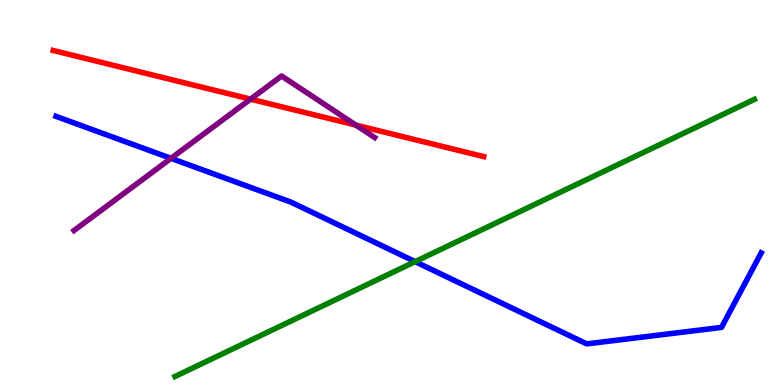[{'lines': ['blue', 'red'], 'intersections': []}, {'lines': ['green', 'red'], 'intersections': []}, {'lines': ['purple', 'red'], 'intersections': [{'x': 3.23, 'y': 7.42}, {'x': 4.59, 'y': 6.75}]}, {'lines': ['blue', 'green'], 'intersections': [{'x': 5.36, 'y': 3.2}]}, {'lines': ['blue', 'purple'], 'intersections': [{'x': 2.21, 'y': 5.89}]}, {'lines': ['green', 'purple'], 'intersections': []}]